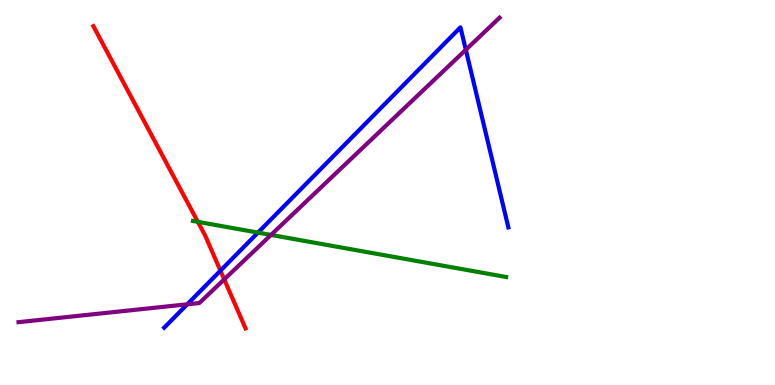[{'lines': ['blue', 'red'], 'intersections': [{'x': 2.84, 'y': 2.97}]}, {'lines': ['green', 'red'], 'intersections': [{'x': 2.55, 'y': 4.24}]}, {'lines': ['purple', 'red'], 'intersections': [{'x': 2.89, 'y': 2.74}]}, {'lines': ['blue', 'green'], 'intersections': [{'x': 3.33, 'y': 3.96}]}, {'lines': ['blue', 'purple'], 'intersections': [{'x': 2.42, 'y': 2.1}, {'x': 6.01, 'y': 8.71}]}, {'lines': ['green', 'purple'], 'intersections': [{'x': 3.5, 'y': 3.9}]}]